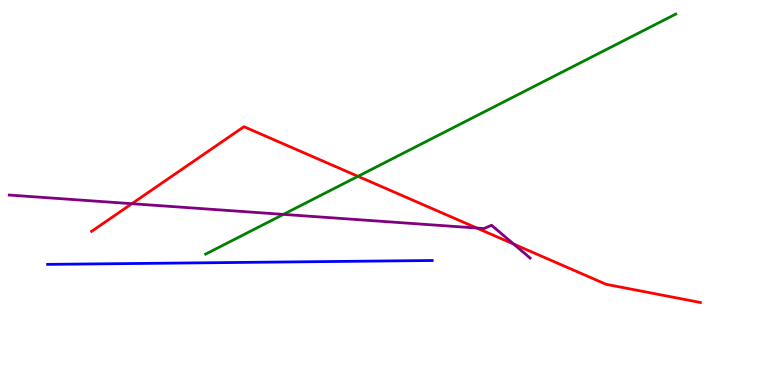[{'lines': ['blue', 'red'], 'intersections': []}, {'lines': ['green', 'red'], 'intersections': [{'x': 4.62, 'y': 5.42}]}, {'lines': ['purple', 'red'], 'intersections': [{'x': 1.7, 'y': 4.71}, {'x': 6.15, 'y': 4.08}, {'x': 6.63, 'y': 3.66}]}, {'lines': ['blue', 'green'], 'intersections': []}, {'lines': ['blue', 'purple'], 'intersections': []}, {'lines': ['green', 'purple'], 'intersections': [{'x': 3.66, 'y': 4.43}]}]